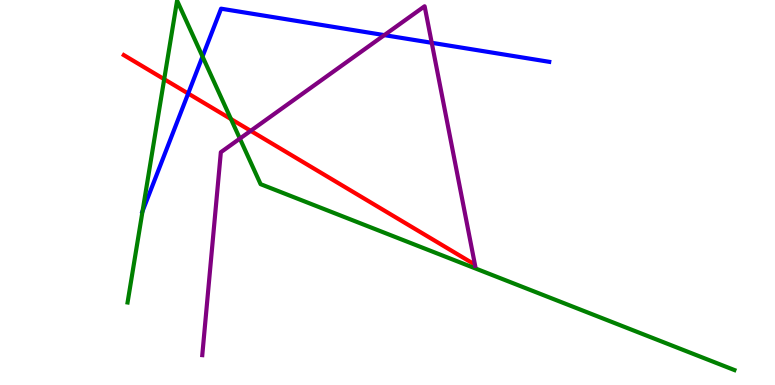[{'lines': ['blue', 'red'], 'intersections': [{'x': 2.43, 'y': 7.57}]}, {'lines': ['green', 'red'], 'intersections': [{'x': 2.12, 'y': 7.94}, {'x': 2.98, 'y': 6.91}]}, {'lines': ['purple', 'red'], 'intersections': [{'x': 3.23, 'y': 6.6}]}, {'lines': ['blue', 'green'], 'intersections': [{'x': 1.84, 'y': 4.51}, {'x': 2.61, 'y': 8.53}]}, {'lines': ['blue', 'purple'], 'intersections': [{'x': 4.96, 'y': 9.09}, {'x': 5.57, 'y': 8.89}]}, {'lines': ['green', 'purple'], 'intersections': [{'x': 3.1, 'y': 6.4}]}]